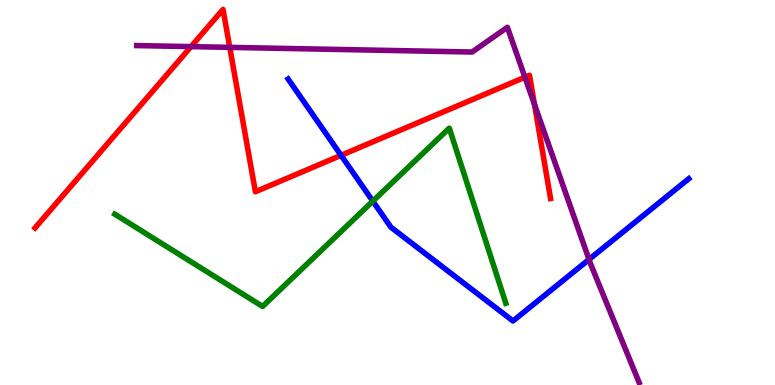[{'lines': ['blue', 'red'], 'intersections': [{'x': 4.4, 'y': 5.97}]}, {'lines': ['green', 'red'], 'intersections': []}, {'lines': ['purple', 'red'], 'intersections': [{'x': 2.46, 'y': 8.79}, {'x': 2.96, 'y': 8.77}, {'x': 6.77, 'y': 7.99}, {'x': 6.9, 'y': 7.29}]}, {'lines': ['blue', 'green'], 'intersections': [{'x': 4.81, 'y': 4.77}]}, {'lines': ['blue', 'purple'], 'intersections': [{'x': 7.6, 'y': 3.26}]}, {'lines': ['green', 'purple'], 'intersections': []}]